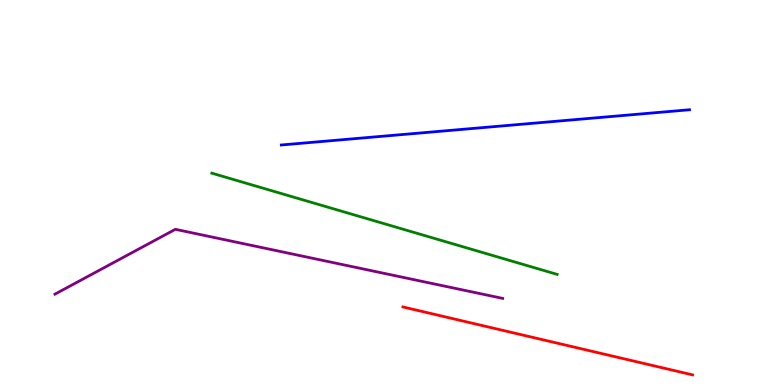[{'lines': ['blue', 'red'], 'intersections': []}, {'lines': ['green', 'red'], 'intersections': []}, {'lines': ['purple', 'red'], 'intersections': []}, {'lines': ['blue', 'green'], 'intersections': []}, {'lines': ['blue', 'purple'], 'intersections': []}, {'lines': ['green', 'purple'], 'intersections': []}]